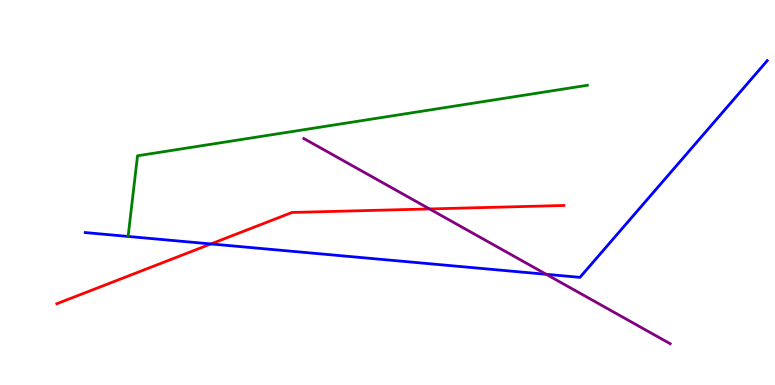[{'lines': ['blue', 'red'], 'intersections': [{'x': 2.72, 'y': 3.66}]}, {'lines': ['green', 'red'], 'intersections': []}, {'lines': ['purple', 'red'], 'intersections': [{'x': 5.54, 'y': 4.57}]}, {'lines': ['blue', 'green'], 'intersections': []}, {'lines': ['blue', 'purple'], 'intersections': [{'x': 7.05, 'y': 2.88}]}, {'lines': ['green', 'purple'], 'intersections': []}]